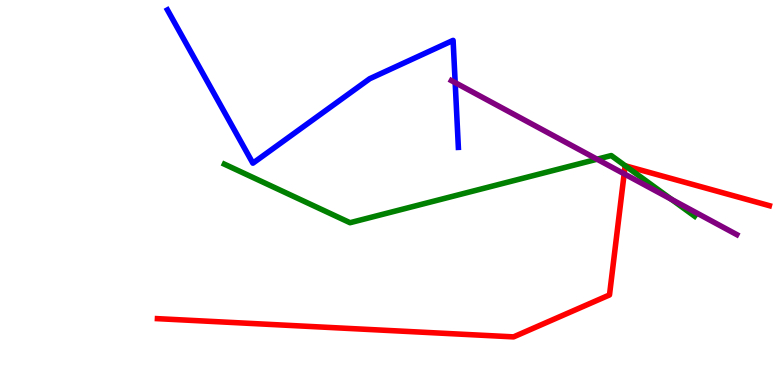[{'lines': ['blue', 'red'], 'intersections': []}, {'lines': ['green', 'red'], 'intersections': [{'x': 8.07, 'y': 5.69}]}, {'lines': ['purple', 'red'], 'intersections': [{'x': 8.05, 'y': 5.48}]}, {'lines': ['blue', 'green'], 'intersections': []}, {'lines': ['blue', 'purple'], 'intersections': [{'x': 5.87, 'y': 7.85}]}, {'lines': ['green', 'purple'], 'intersections': [{'x': 7.7, 'y': 5.86}, {'x': 8.67, 'y': 4.82}]}]